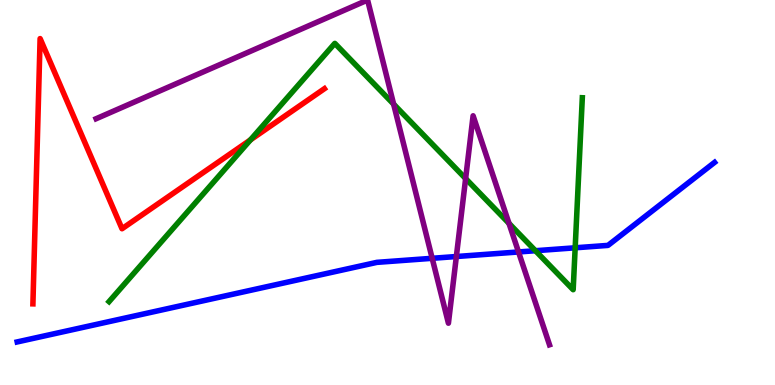[{'lines': ['blue', 'red'], 'intersections': []}, {'lines': ['green', 'red'], 'intersections': [{'x': 3.23, 'y': 6.37}]}, {'lines': ['purple', 'red'], 'intersections': []}, {'lines': ['blue', 'green'], 'intersections': [{'x': 6.91, 'y': 3.49}, {'x': 7.42, 'y': 3.56}]}, {'lines': ['blue', 'purple'], 'intersections': [{'x': 5.58, 'y': 3.29}, {'x': 5.89, 'y': 3.34}, {'x': 6.69, 'y': 3.46}]}, {'lines': ['green', 'purple'], 'intersections': [{'x': 5.08, 'y': 7.29}, {'x': 6.01, 'y': 5.36}, {'x': 6.57, 'y': 4.2}]}]